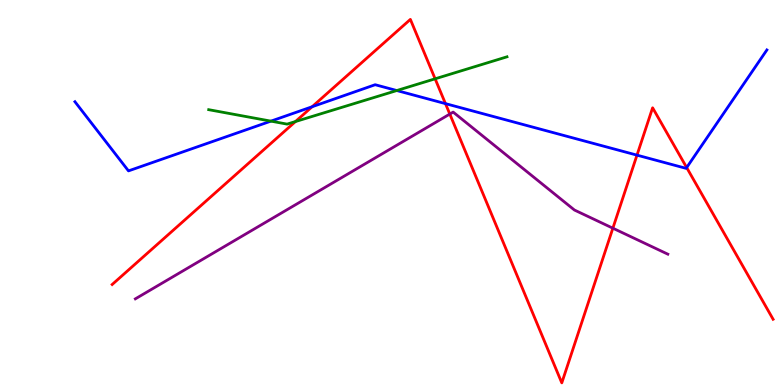[{'lines': ['blue', 'red'], 'intersections': [{'x': 4.03, 'y': 7.23}, {'x': 5.75, 'y': 7.31}, {'x': 8.22, 'y': 5.97}, {'x': 8.86, 'y': 5.65}]}, {'lines': ['green', 'red'], 'intersections': [{'x': 3.81, 'y': 6.84}, {'x': 5.61, 'y': 7.95}]}, {'lines': ['purple', 'red'], 'intersections': [{'x': 5.8, 'y': 7.04}, {'x': 7.91, 'y': 4.07}]}, {'lines': ['blue', 'green'], 'intersections': [{'x': 3.5, 'y': 6.85}, {'x': 5.12, 'y': 7.65}]}, {'lines': ['blue', 'purple'], 'intersections': []}, {'lines': ['green', 'purple'], 'intersections': []}]